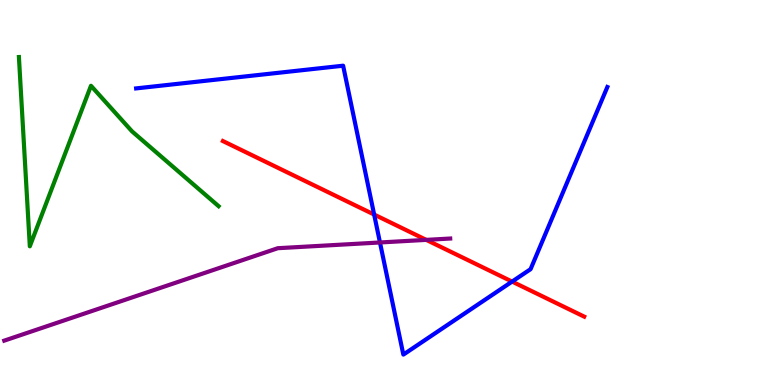[{'lines': ['blue', 'red'], 'intersections': [{'x': 4.83, 'y': 4.43}, {'x': 6.61, 'y': 2.69}]}, {'lines': ['green', 'red'], 'intersections': []}, {'lines': ['purple', 'red'], 'intersections': [{'x': 5.5, 'y': 3.77}]}, {'lines': ['blue', 'green'], 'intersections': []}, {'lines': ['blue', 'purple'], 'intersections': [{'x': 4.9, 'y': 3.7}]}, {'lines': ['green', 'purple'], 'intersections': []}]